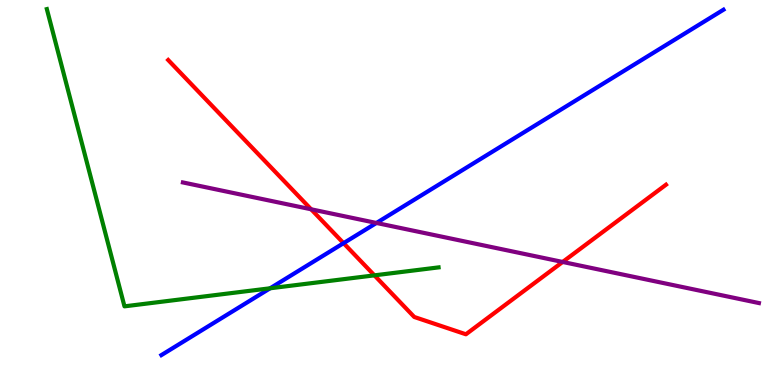[{'lines': ['blue', 'red'], 'intersections': [{'x': 4.43, 'y': 3.68}]}, {'lines': ['green', 'red'], 'intersections': [{'x': 4.83, 'y': 2.85}]}, {'lines': ['purple', 'red'], 'intersections': [{'x': 4.01, 'y': 4.56}, {'x': 7.26, 'y': 3.2}]}, {'lines': ['blue', 'green'], 'intersections': [{'x': 3.49, 'y': 2.51}]}, {'lines': ['blue', 'purple'], 'intersections': [{'x': 4.86, 'y': 4.21}]}, {'lines': ['green', 'purple'], 'intersections': []}]